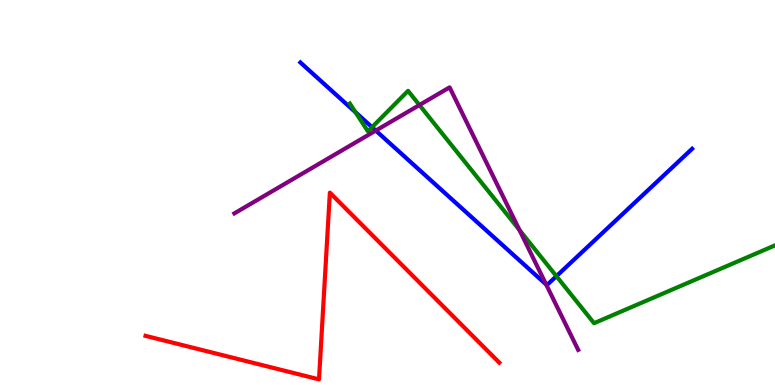[{'lines': ['blue', 'red'], 'intersections': []}, {'lines': ['green', 'red'], 'intersections': []}, {'lines': ['purple', 'red'], 'intersections': []}, {'lines': ['blue', 'green'], 'intersections': [{'x': 4.59, 'y': 7.08}, {'x': 4.8, 'y': 6.7}, {'x': 7.18, 'y': 2.83}]}, {'lines': ['blue', 'purple'], 'intersections': [{'x': 4.85, 'y': 6.61}, {'x': 7.05, 'y': 2.61}]}, {'lines': ['green', 'purple'], 'intersections': [{'x': 5.41, 'y': 7.27}, {'x': 6.7, 'y': 4.03}]}]